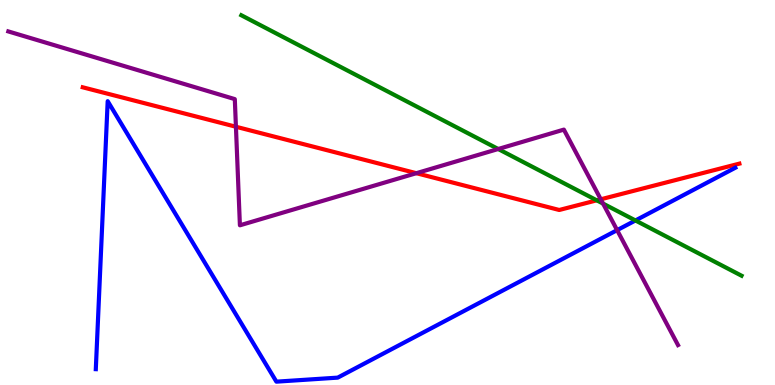[{'lines': ['blue', 'red'], 'intersections': []}, {'lines': ['green', 'red'], 'intersections': [{'x': 7.7, 'y': 4.8}]}, {'lines': ['purple', 'red'], 'intersections': [{'x': 3.04, 'y': 6.71}, {'x': 5.37, 'y': 5.5}, {'x': 7.75, 'y': 4.82}]}, {'lines': ['blue', 'green'], 'intersections': [{'x': 8.2, 'y': 4.27}]}, {'lines': ['blue', 'purple'], 'intersections': [{'x': 7.96, 'y': 4.02}]}, {'lines': ['green', 'purple'], 'intersections': [{'x': 6.43, 'y': 6.13}, {'x': 7.78, 'y': 4.71}]}]